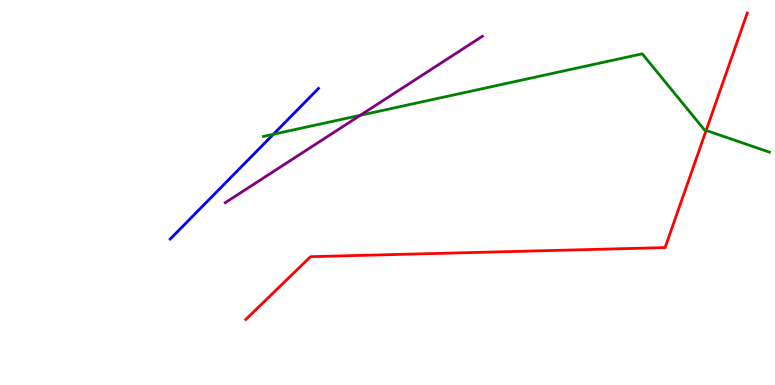[{'lines': ['blue', 'red'], 'intersections': []}, {'lines': ['green', 'red'], 'intersections': [{'x': 9.11, 'y': 6.61}]}, {'lines': ['purple', 'red'], 'intersections': []}, {'lines': ['blue', 'green'], 'intersections': [{'x': 3.53, 'y': 6.51}]}, {'lines': ['blue', 'purple'], 'intersections': []}, {'lines': ['green', 'purple'], 'intersections': [{'x': 4.65, 'y': 7.0}]}]